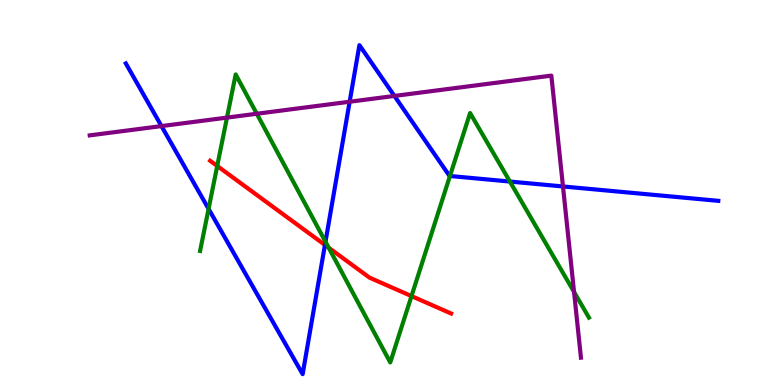[{'lines': ['blue', 'red'], 'intersections': [{'x': 4.19, 'y': 3.64}]}, {'lines': ['green', 'red'], 'intersections': [{'x': 2.8, 'y': 5.69}, {'x': 4.24, 'y': 3.57}, {'x': 5.31, 'y': 2.31}]}, {'lines': ['purple', 'red'], 'intersections': []}, {'lines': ['blue', 'green'], 'intersections': [{'x': 2.69, 'y': 4.57}, {'x': 4.2, 'y': 3.72}, {'x': 5.81, 'y': 5.43}, {'x': 6.58, 'y': 5.28}]}, {'lines': ['blue', 'purple'], 'intersections': [{'x': 2.08, 'y': 6.72}, {'x': 4.51, 'y': 7.36}, {'x': 5.09, 'y': 7.51}, {'x': 7.26, 'y': 5.16}]}, {'lines': ['green', 'purple'], 'intersections': [{'x': 2.93, 'y': 6.95}, {'x': 3.31, 'y': 7.05}, {'x': 7.41, 'y': 2.42}]}]